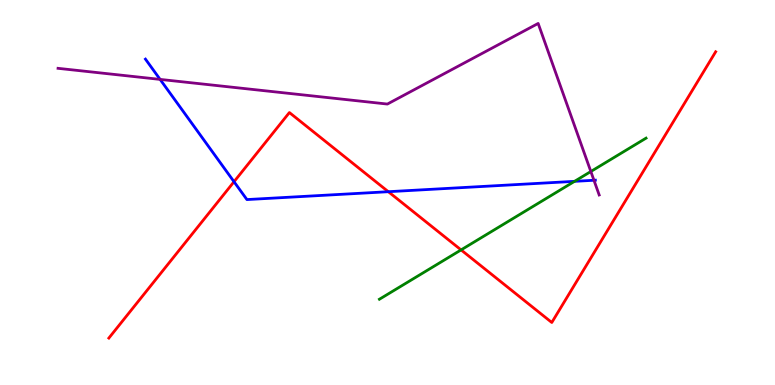[{'lines': ['blue', 'red'], 'intersections': [{'x': 3.02, 'y': 5.28}, {'x': 5.01, 'y': 5.02}]}, {'lines': ['green', 'red'], 'intersections': [{'x': 5.95, 'y': 3.51}]}, {'lines': ['purple', 'red'], 'intersections': []}, {'lines': ['blue', 'green'], 'intersections': [{'x': 7.41, 'y': 5.29}]}, {'lines': ['blue', 'purple'], 'intersections': [{'x': 2.07, 'y': 7.94}, {'x': 7.66, 'y': 5.32}]}, {'lines': ['green', 'purple'], 'intersections': [{'x': 7.62, 'y': 5.55}]}]